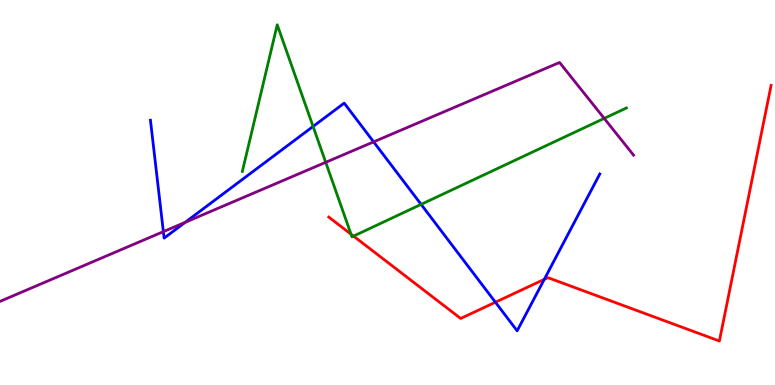[{'lines': ['blue', 'red'], 'intersections': [{'x': 6.39, 'y': 2.15}, {'x': 7.02, 'y': 2.74}]}, {'lines': ['green', 'red'], 'intersections': [{'x': 4.53, 'y': 3.92}, {'x': 4.56, 'y': 3.87}]}, {'lines': ['purple', 'red'], 'intersections': []}, {'lines': ['blue', 'green'], 'intersections': [{'x': 4.04, 'y': 6.72}, {'x': 5.43, 'y': 4.69}]}, {'lines': ['blue', 'purple'], 'intersections': [{'x': 2.11, 'y': 3.98}, {'x': 2.39, 'y': 4.23}, {'x': 4.82, 'y': 6.32}]}, {'lines': ['green', 'purple'], 'intersections': [{'x': 4.2, 'y': 5.78}, {'x': 7.8, 'y': 6.92}]}]